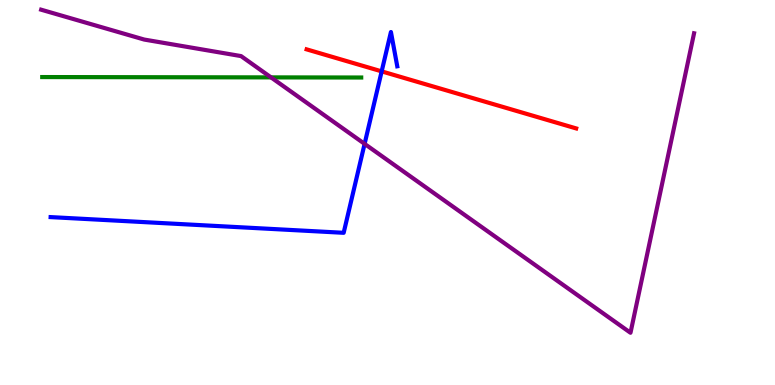[{'lines': ['blue', 'red'], 'intersections': [{'x': 4.92, 'y': 8.15}]}, {'lines': ['green', 'red'], 'intersections': []}, {'lines': ['purple', 'red'], 'intersections': []}, {'lines': ['blue', 'green'], 'intersections': []}, {'lines': ['blue', 'purple'], 'intersections': [{'x': 4.7, 'y': 6.26}]}, {'lines': ['green', 'purple'], 'intersections': [{'x': 3.5, 'y': 7.99}]}]